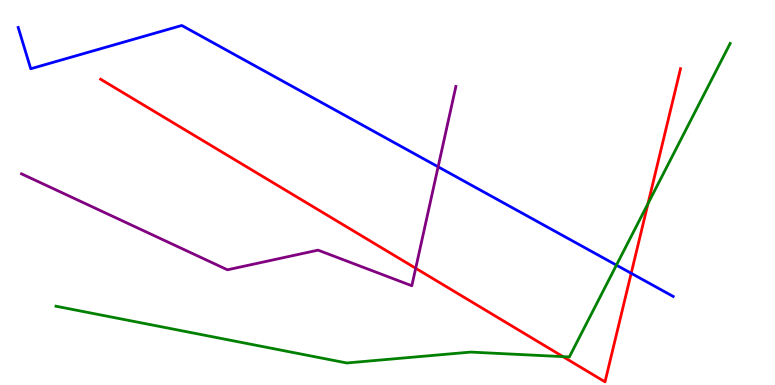[{'lines': ['blue', 'red'], 'intersections': [{'x': 8.14, 'y': 2.9}]}, {'lines': ['green', 'red'], 'intersections': [{'x': 7.26, 'y': 0.737}, {'x': 8.36, 'y': 4.71}]}, {'lines': ['purple', 'red'], 'intersections': [{'x': 5.36, 'y': 3.03}]}, {'lines': ['blue', 'green'], 'intersections': [{'x': 7.95, 'y': 3.11}]}, {'lines': ['blue', 'purple'], 'intersections': [{'x': 5.65, 'y': 5.67}]}, {'lines': ['green', 'purple'], 'intersections': []}]